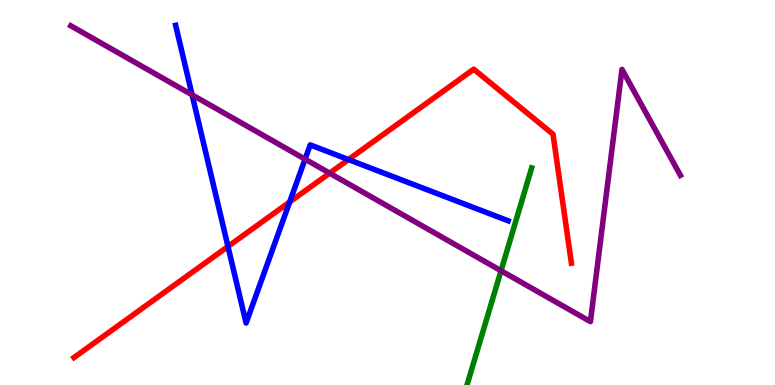[{'lines': ['blue', 'red'], 'intersections': [{'x': 2.94, 'y': 3.6}, {'x': 3.74, 'y': 4.75}, {'x': 4.5, 'y': 5.86}]}, {'lines': ['green', 'red'], 'intersections': []}, {'lines': ['purple', 'red'], 'intersections': [{'x': 4.25, 'y': 5.5}]}, {'lines': ['blue', 'green'], 'intersections': []}, {'lines': ['blue', 'purple'], 'intersections': [{'x': 2.48, 'y': 7.54}, {'x': 3.94, 'y': 5.87}]}, {'lines': ['green', 'purple'], 'intersections': [{'x': 6.46, 'y': 2.97}]}]